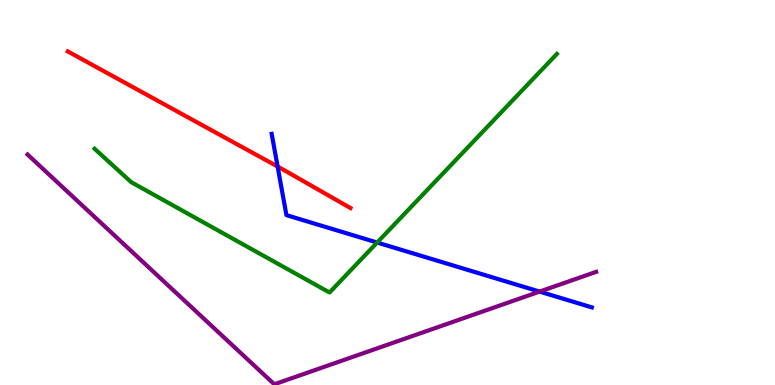[{'lines': ['blue', 'red'], 'intersections': [{'x': 3.58, 'y': 5.67}]}, {'lines': ['green', 'red'], 'intersections': []}, {'lines': ['purple', 'red'], 'intersections': []}, {'lines': ['blue', 'green'], 'intersections': [{'x': 4.87, 'y': 3.7}]}, {'lines': ['blue', 'purple'], 'intersections': [{'x': 6.96, 'y': 2.43}]}, {'lines': ['green', 'purple'], 'intersections': []}]